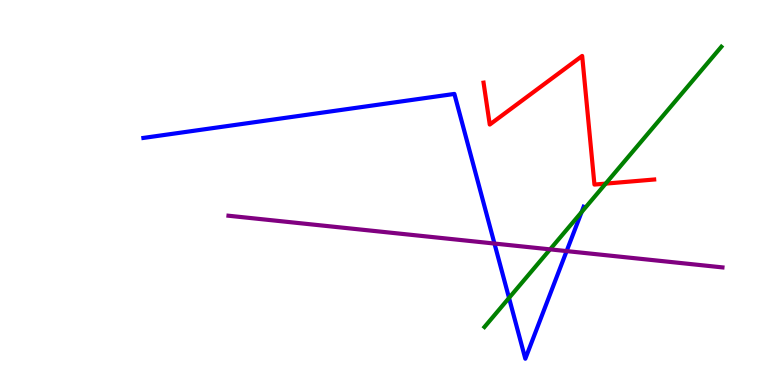[{'lines': ['blue', 'red'], 'intersections': []}, {'lines': ['green', 'red'], 'intersections': [{'x': 7.82, 'y': 5.23}]}, {'lines': ['purple', 'red'], 'intersections': []}, {'lines': ['blue', 'green'], 'intersections': [{'x': 6.57, 'y': 2.26}, {'x': 7.5, 'y': 4.49}]}, {'lines': ['blue', 'purple'], 'intersections': [{'x': 6.38, 'y': 3.67}, {'x': 7.31, 'y': 3.48}]}, {'lines': ['green', 'purple'], 'intersections': [{'x': 7.1, 'y': 3.52}]}]